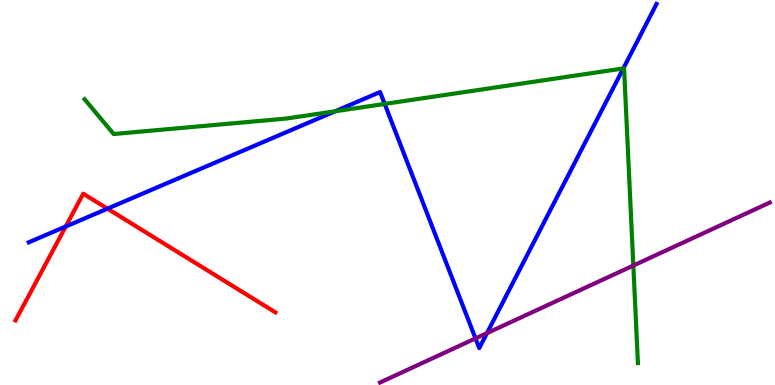[{'lines': ['blue', 'red'], 'intersections': [{'x': 0.848, 'y': 4.12}, {'x': 1.39, 'y': 4.58}]}, {'lines': ['green', 'red'], 'intersections': []}, {'lines': ['purple', 'red'], 'intersections': []}, {'lines': ['blue', 'green'], 'intersections': [{'x': 4.32, 'y': 7.11}, {'x': 4.96, 'y': 7.3}, {'x': 8.04, 'y': 8.22}]}, {'lines': ['blue', 'purple'], 'intersections': [{'x': 6.14, 'y': 1.21}, {'x': 6.28, 'y': 1.35}]}, {'lines': ['green', 'purple'], 'intersections': [{'x': 8.17, 'y': 3.1}]}]